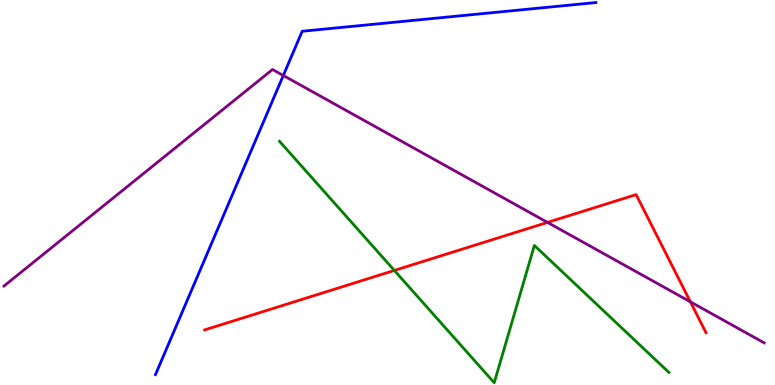[{'lines': ['blue', 'red'], 'intersections': []}, {'lines': ['green', 'red'], 'intersections': [{'x': 5.09, 'y': 2.98}]}, {'lines': ['purple', 'red'], 'intersections': [{'x': 7.06, 'y': 4.22}, {'x': 8.91, 'y': 2.16}]}, {'lines': ['blue', 'green'], 'intersections': []}, {'lines': ['blue', 'purple'], 'intersections': [{'x': 3.66, 'y': 8.04}]}, {'lines': ['green', 'purple'], 'intersections': []}]